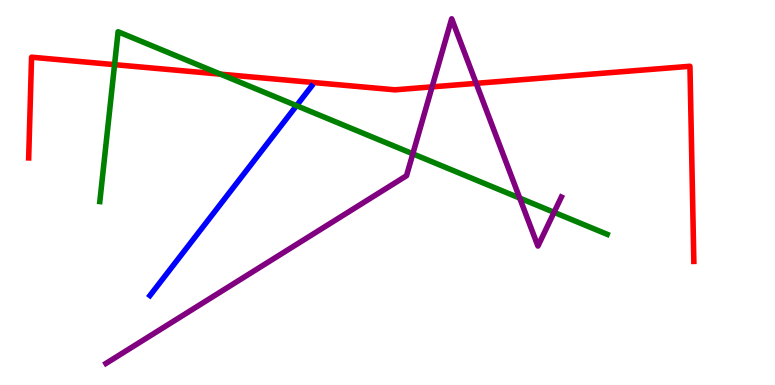[{'lines': ['blue', 'red'], 'intersections': []}, {'lines': ['green', 'red'], 'intersections': [{'x': 1.48, 'y': 8.32}, {'x': 2.85, 'y': 8.07}]}, {'lines': ['purple', 'red'], 'intersections': [{'x': 5.58, 'y': 7.74}, {'x': 6.14, 'y': 7.84}]}, {'lines': ['blue', 'green'], 'intersections': [{'x': 3.83, 'y': 7.26}]}, {'lines': ['blue', 'purple'], 'intersections': []}, {'lines': ['green', 'purple'], 'intersections': [{'x': 5.33, 'y': 6.0}, {'x': 6.71, 'y': 4.85}, {'x': 7.15, 'y': 4.49}]}]